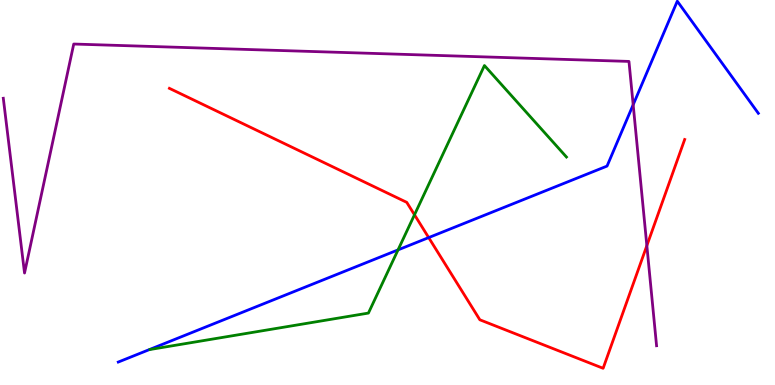[{'lines': ['blue', 'red'], 'intersections': [{'x': 5.53, 'y': 3.83}]}, {'lines': ['green', 'red'], 'intersections': [{'x': 5.35, 'y': 4.42}]}, {'lines': ['purple', 'red'], 'intersections': [{'x': 8.35, 'y': 3.62}]}, {'lines': ['blue', 'green'], 'intersections': [{'x': 5.14, 'y': 3.51}]}, {'lines': ['blue', 'purple'], 'intersections': [{'x': 8.17, 'y': 7.28}]}, {'lines': ['green', 'purple'], 'intersections': []}]